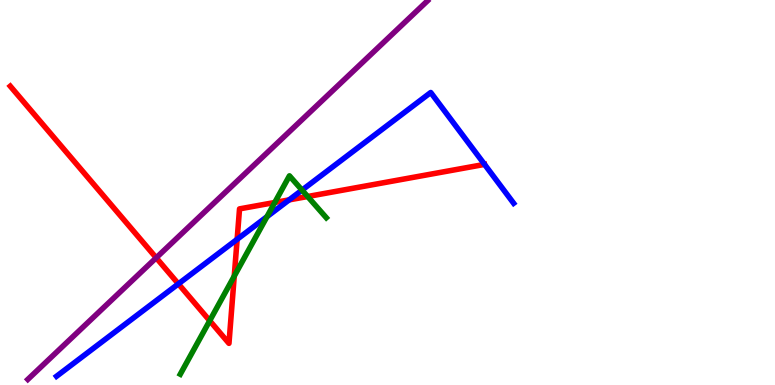[{'lines': ['blue', 'red'], 'intersections': [{'x': 2.3, 'y': 2.63}, {'x': 3.06, 'y': 3.78}, {'x': 3.73, 'y': 4.81}]}, {'lines': ['green', 'red'], 'intersections': [{'x': 2.71, 'y': 1.67}, {'x': 3.02, 'y': 2.83}, {'x': 3.55, 'y': 4.74}, {'x': 3.97, 'y': 4.9}]}, {'lines': ['purple', 'red'], 'intersections': [{'x': 2.02, 'y': 3.3}]}, {'lines': ['blue', 'green'], 'intersections': [{'x': 3.44, 'y': 4.37}, {'x': 3.9, 'y': 5.06}]}, {'lines': ['blue', 'purple'], 'intersections': []}, {'lines': ['green', 'purple'], 'intersections': []}]